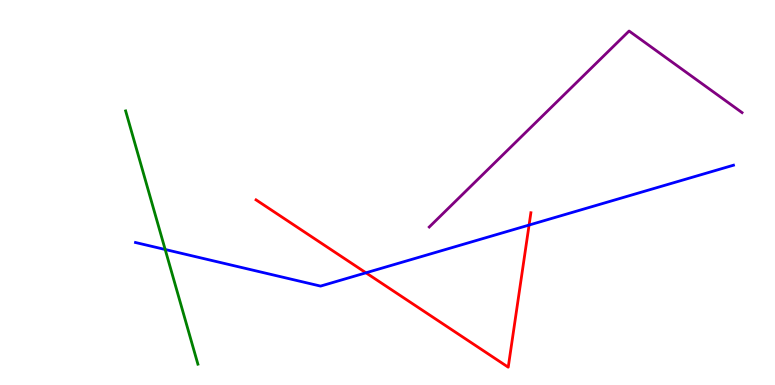[{'lines': ['blue', 'red'], 'intersections': [{'x': 4.72, 'y': 2.91}, {'x': 6.83, 'y': 4.15}]}, {'lines': ['green', 'red'], 'intersections': []}, {'lines': ['purple', 'red'], 'intersections': []}, {'lines': ['blue', 'green'], 'intersections': [{'x': 2.13, 'y': 3.52}]}, {'lines': ['blue', 'purple'], 'intersections': []}, {'lines': ['green', 'purple'], 'intersections': []}]